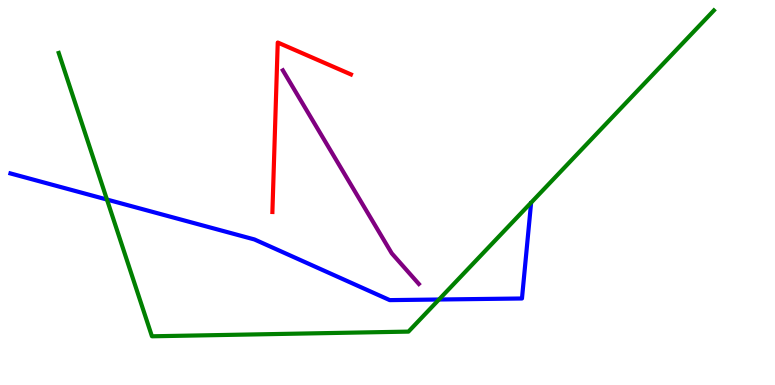[{'lines': ['blue', 'red'], 'intersections': []}, {'lines': ['green', 'red'], 'intersections': []}, {'lines': ['purple', 'red'], 'intersections': []}, {'lines': ['blue', 'green'], 'intersections': [{'x': 1.38, 'y': 4.82}, {'x': 5.66, 'y': 2.22}]}, {'lines': ['blue', 'purple'], 'intersections': []}, {'lines': ['green', 'purple'], 'intersections': []}]